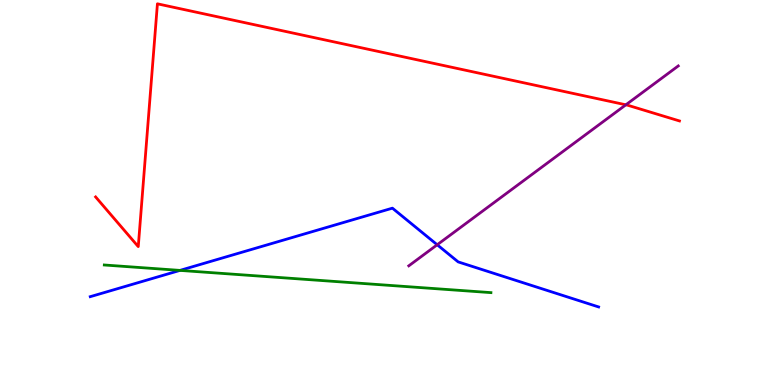[{'lines': ['blue', 'red'], 'intersections': []}, {'lines': ['green', 'red'], 'intersections': []}, {'lines': ['purple', 'red'], 'intersections': [{'x': 8.08, 'y': 7.28}]}, {'lines': ['blue', 'green'], 'intersections': [{'x': 2.32, 'y': 2.98}]}, {'lines': ['blue', 'purple'], 'intersections': [{'x': 5.64, 'y': 3.64}]}, {'lines': ['green', 'purple'], 'intersections': []}]